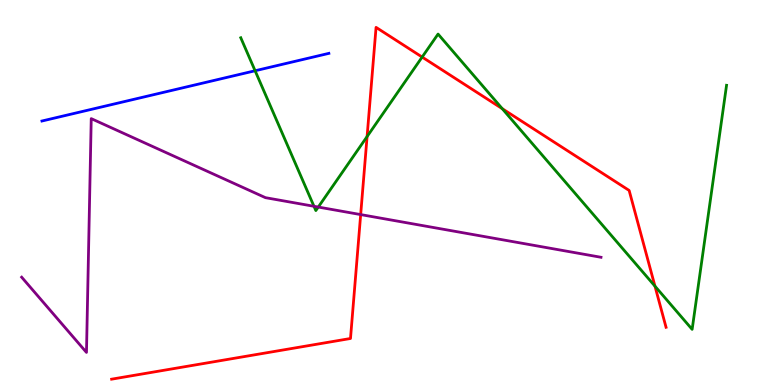[{'lines': ['blue', 'red'], 'intersections': []}, {'lines': ['green', 'red'], 'intersections': [{'x': 4.74, 'y': 6.45}, {'x': 5.45, 'y': 8.52}, {'x': 6.48, 'y': 7.18}, {'x': 8.45, 'y': 2.57}]}, {'lines': ['purple', 'red'], 'intersections': [{'x': 4.65, 'y': 4.43}]}, {'lines': ['blue', 'green'], 'intersections': [{'x': 3.29, 'y': 8.16}]}, {'lines': ['blue', 'purple'], 'intersections': []}, {'lines': ['green', 'purple'], 'intersections': [{'x': 4.05, 'y': 4.64}, {'x': 4.11, 'y': 4.62}]}]